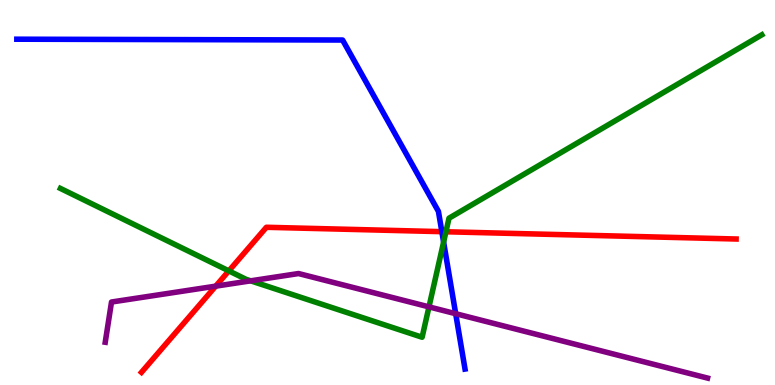[{'lines': ['blue', 'red'], 'intersections': [{'x': 5.7, 'y': 3.98}]}, {'lines': ['green', 'red'], 'intersections': [{'x': 2.95, 'y': 2.96}, {'x': 5.75, 'y': 3.98}]}, {'lines': ['purple', 'red'], 'intersections': [{'x': 2.78, 'y': 2.57}]}, {'lines': ['blue', 'green'], 'intersections': [{'x': 5.72, 'y': 3.71}]}, {'lines': ['blue', 'purple'], 'intersections': [{'x': 5.88, 'y': 1.85}]}, {'lines': ['green', 'purple'], 'intersections': [{'x': 3.23, 'y': 2.71}, {'x': 5.54, 'y': 2.03}]}]